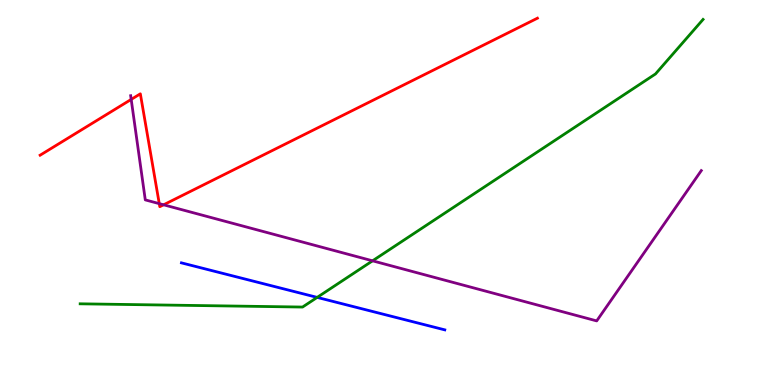[{'lines': ['blue', 'red'], 'intersections': []}, {'lines': ['green', 'red'], 'intersections': []}, {'lines': ['purple', 'red'], 'intersections': [{'x': 1.69, 'y': 7.42}, {'x': 2.05, 'y': 4.71}, {'x': 2.11, 'y': 4.68}]}, {'lines': ['blue', 'green'], 'intersections': [{'x': 4.09, 'y': 2.28}]}, {'lines': ['blue', 'purple'], 'intersections': []}, {'lines': ['green', 'purple'], 'intersections': [{'x': 4.81, 'y': 3.23}]}]